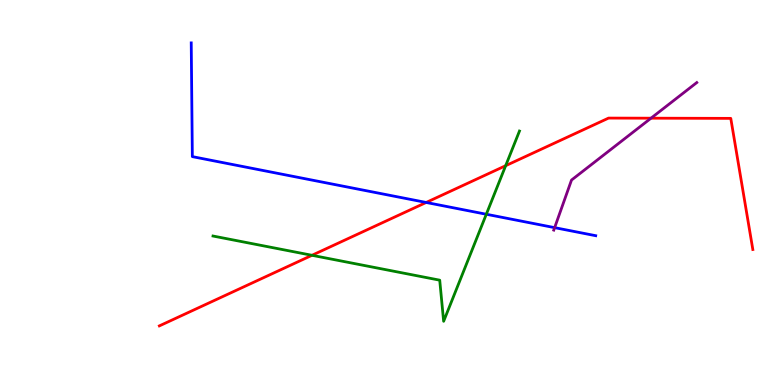[{'lines': ['blue', 'red'], 'intersections': [{'x': 5.5, 'y': 4.74}]}, {'lines': ['green', 'red'], 'intersections': [{'x': 4.03, 'y': 3.37}, {'x': 6.52, 'y': 5.7}]}, {'lines': ['purple', 'red'], 'intersections': [{'x': 8.4, 'y': 6.93}]}, {'lines': ['blue', 'green'], 'intersections': [{'x': 6.28, 'y': 4.44}]}, {'lines': ['blue', 'purple'], 'intersections': [{'x': 7.16, 'y': 4.09}]}, {'lines': ['green', 'purple'], 'intersections': []}]